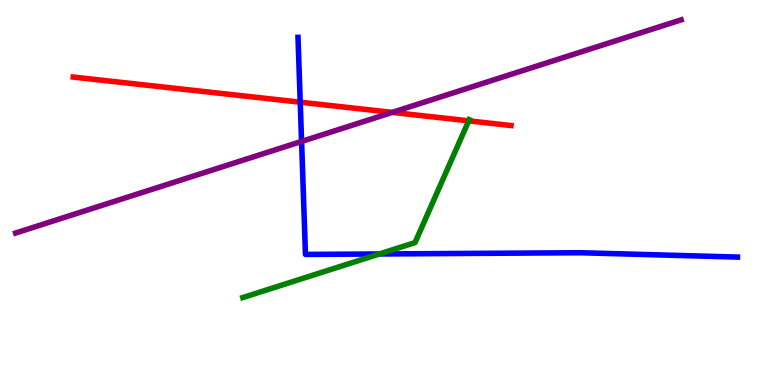[{'lines': ['blue', 'red'], 'intersections': [{'x': 3.87, 'y': 7.35}]}, {'lines': ['green', 'red'], 'intersections': [{'x': 6.05, 'y': 6.86}]}, {'lines': ['purple', 'red'], 'intersections': [{'x': 5.06, 'y': 7.08}]}, {'lines': ['blue', 'green'], 'intersections': [{'x': 4.9, 'y': 3.4}]}, {'lines': ['blue', 'purple'], 'intersections': [{'x': 3.89, 'y': 6.33}]}, {'lines': ['green', 'purple'], 'intersections': []}]